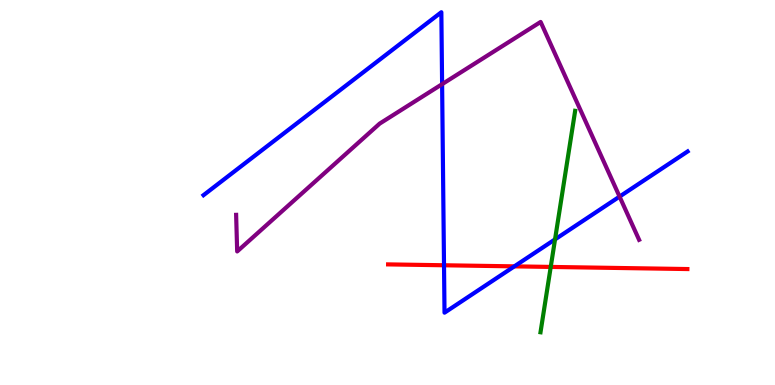[{'lines': ['blue', 'red'], 'intersections': [{'x': 5.73, 'y': 3.11}, {'x': 6.64, 'y': 3.08}]}, {'lines': ['green', 'red'], 'intersections': [{'x': 7.11, 'y': 3.07}]}, {'lines': ['purple', 'red'], 'intersections': []}, {'lines': ['blue', 'green'], 'intersections': [{'x': 7.16, 'y': 3.78}]}, {'lines': ['blue', 'purple'], 'intersections': [{'x': 5.7, 'y': 7.81}, {'x': 7.99, 'y': 4.89}]}, {'lines': ['green', 'purple'], 'intersections': []}]